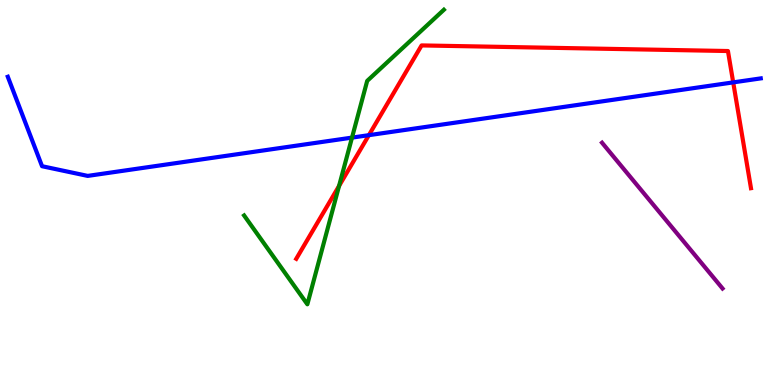[{'lines': ['blue', 'red'], 'intersections': [{'x': 4.76, 'y': 6.49}, {'x': 9.46, 'y': 7.86}]}, {'lines': ['green', 'red'], 'intersections': [{'x': 4.38, 'y': 5.17}]}, {'lines': ['purple', 'red'], 'intersections': []}, {'lines': ['blue', 'green'], 'intersections': [{'x': 4.54, 'y': 6.43}]}, {'lines': ['blue', 'purple'], 'intersections': []}, {'lines': ['green', 'purple'], 'intersections': []}]